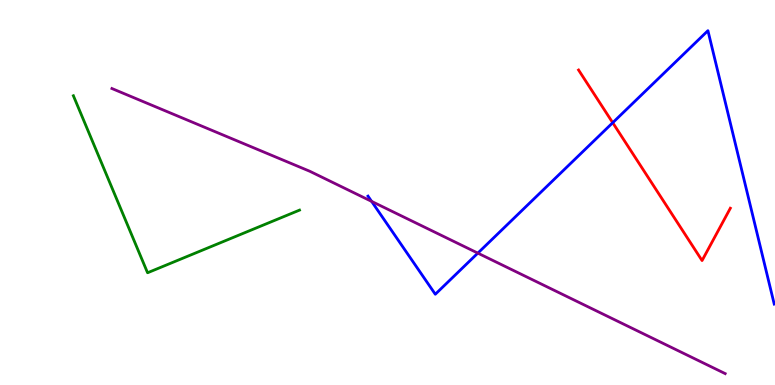[{'lines': ['blue', 'red'], 'intersections': [{'x': 7.91, 'y': 6.81}]}, {'lines': ['green', 'red'], 'intersections': []}, {'lines': ['purple', 'red'], 'intersections': []}, {'lines': ['blue', 'green'], 'intersections': []}, {'lines': ['blue', 'purple'], 'intersections': [{'x': 4.79, 'y': 4.77}, {'x': 6.17, 'y': 3.43}]}, {'lines': ['green', 'purple'], 'intersections': []}]